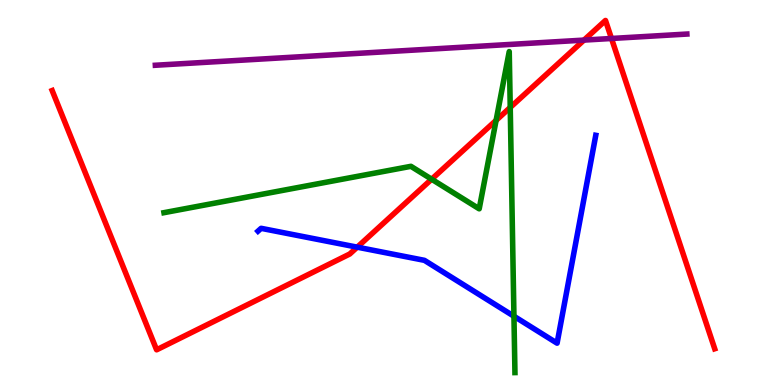[{'lines': ['blue', 'red'], 'intersections': [{'x': 4.61, 'y': 3.58}]}, {'lines': ['green', 'red'], 'intersections': [{'x': 5.57, 'y': 5.35}, {'x': 6.4, 'y': 6.87}, {'x': 6.58, 'y': 7.21}]}, {'lines': ['purple', 'red'], 'intersections': [{'x': 7.54, 'y': 8.96}, {'x': 7.89, 'y': 9.0}]}, {'lines': ['blue', 'green'], 'intersections': [{'x': 6.63, 'y': 1.79}]}, {'lines': ['blue', 'purple'], 'intersections': []}, {'lines': ['green', 'purple'], 'intersections': []}]